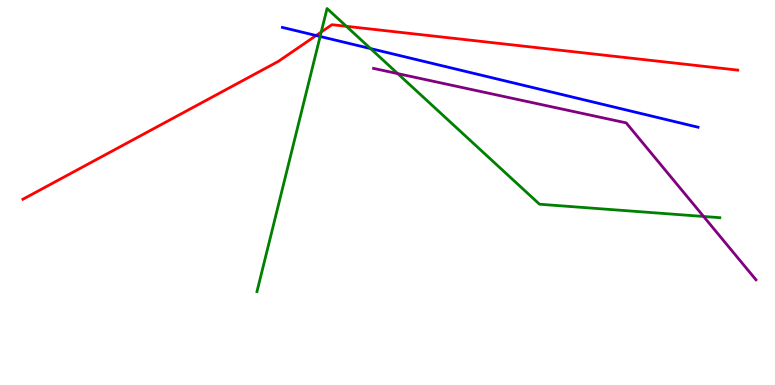[{'lines': ['blue', 'red'], 'intersections': [{'x': 4.08, 'y': 9.08}]}, {'lines': ['green', 'red'], 'intersections': [{'x': 4.14, 'y': 9.17}, {'x': 4.47, 'y': 9.32}]}, {'lines': ['purple', 'red'], 'intersections': []}, {'lines': ['blue', 'green'], 'intersections': [{'x': 4.13, 'y': 9.05}, {'x': 4.78, 'y': 8.74}]}, {'lines': ['blue', 'purple'], 'intersections': []}, {'lines': ['green', 'purple'], 'intersections': [{'x': 5.13, 'y': 8.09}, {'x': 9.08, 'y': 4.38}]}]